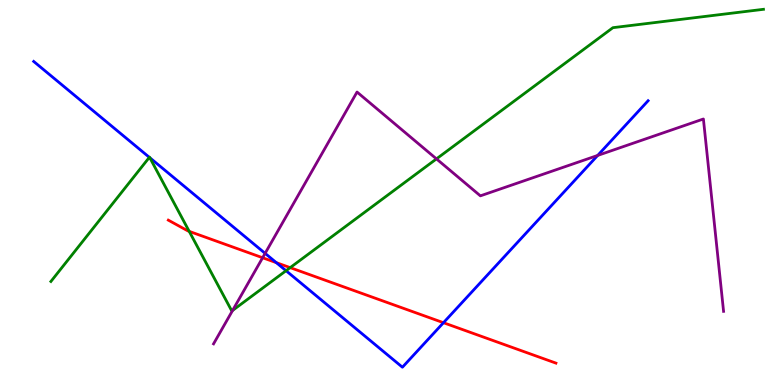[{'lines': ['blue', 'red'], 'intersections': [{'x': 3.57, 'y': 3.18}, {'x': 5.72, 'y': 1.62}]}, {'lines': ['green', 'red'], 'intersections': [{'x': 2.44, 'y': 3.99}, {'x': 3.74, 'y': 3.05}]}, {'lines': ['purple', 'red'], 'intersections': [{'x': 3.39, 'y': 3.31}]}, {'lines': ['blue', 'green'], 'intersections': [{'x': 1.93, 'y': 5.91}, {'x': 1.93, 'y': 5.9}, {'x': 3.69, 'y': 2.97}]}, {'lines': ['blue', 'purple'], 'intersections': [{'x': 3.42, 'y': 3.42}, {'x': 7.71, 'y': 5.96}]}, {'lines': ['green', 'purple'], 'intersections': [{'x': 3.0, 'y': 1.94}, {'x': 5.63, 'y': 5.87}]}]